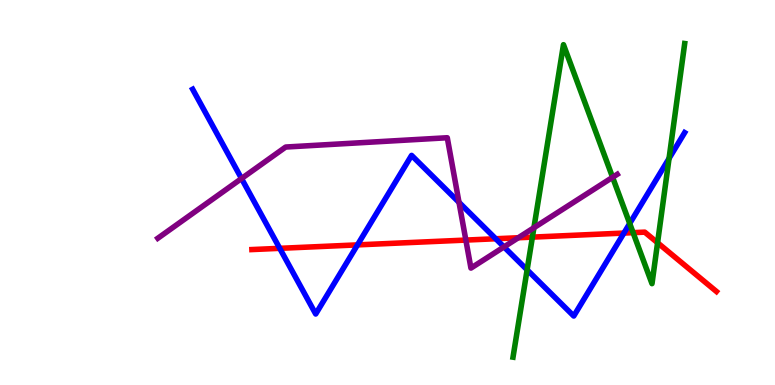[{'lines': ['blue', 'red'], 'intersections': [{'x': 3.61, 'y': 3.55}, {'x': 4.61, 'y': 3.64}, {'x': 6.4, 'y': 3.8}, {'x': 8.05, 'y': 3.95}]}, {'lines': ['green', 'red'], 'intersections': [{'x': 6.87, 'y': 3.84}, {'x': 8.17, 'y': 3.96}, {'x': 8.48, 'y': 3.69}]}, {'lines': ['purple', 'red'], 'intersections': [{'x': 6.01, 'y': 3.76}, {'x': 6.69, 'y': 3.82}]}, {'lines': ['blue', 'green'], 'intersections': [{'x': 6.8, 'y': 2.99}, {'x': 8.13, 'y': 4.19}, {'x': 8.63, 'y': 5.88}]}, {'lines': ['blue', 'purple'], 'intersections': [{'x': 3.12, 'y': 5.36}, {'x': 5.92, 'y': 4.74}, {'x': 6.5, 'y': 3.59}]}, {'lines': ['green', 'purple'], 'intersections': [{'x': 6.89, 'y': 4.08}, {'x': 7.9, 'y': 5.39}]}]